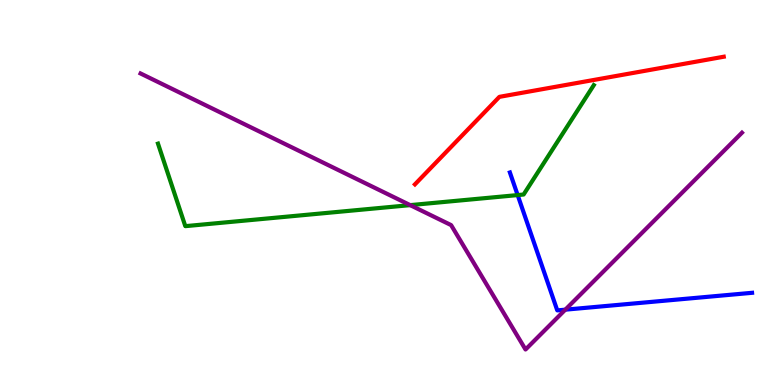[{'lines': ['blue', 'red'], 'intersections': []}, {'lines': ['green', 'red'], 'intersections': []}, {'lines': ['purple', 'red'], 'intersections': []}, {'lines': ['blue', 'green'], 'intersections': [{'x': 6.68, 'y': 4.93}]}, {'lines': ['blue', 'purple'], 'intersections': [{'x': 7.29, 'y': 1.96}]}, {'lines': ['green', 'purple'], 'intersections': [{'x': 5.29, 'y': 4.67}]}]